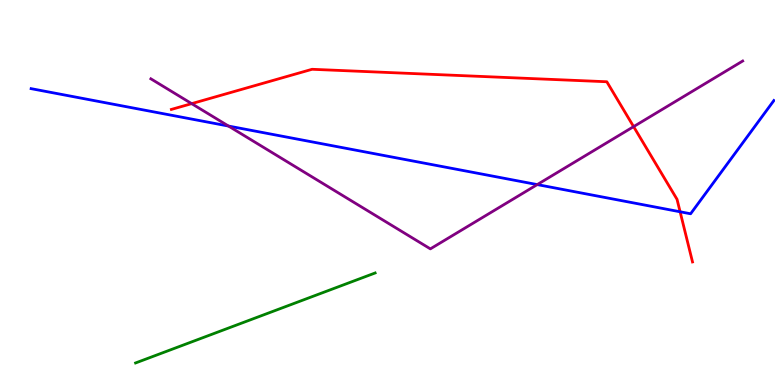[{'lines': ['blue', 'red'], 'intersections': [{'x': 8.78, 'y': 4.5}]}, {'lines': ['green', 'red'], 'intersections': []}, {'lines': ['purple', 'red'], 'intersections': [{'x': 2.47, 'y': 7.31}, {'x': 8.18, 'y': 6.71}]}, {'lines': ['blue', 'green'], 'intersections': []}, {'lines': ['blue', 'purple'], 'intersections': [{'x': 2.95, 'y': 6.73}, {'x': 6.93, 'y': 5.21}]}, {'lines': ['green', 'purple'], 'intersections': []}]